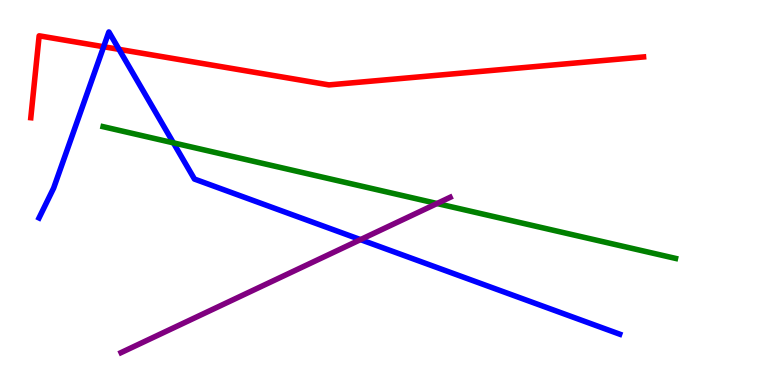[{'lines': ['blue', 'red'], 'intersections': [{'x': 1.34, 'y': 8.79}, {'x': 1.54, 'y': 8.72}]}, {'lines': ['green', 'red'], 'intersections': []}, {'lines': ['purple', 'red'], 'intersections': []}, {'lines': ['blue', 'green'], 'intersections': [{'x': 2.24, 'y': 6.29}]}, {'lines': ['blue', 'purple'], 'intersections': [{'x': 4.65, 'y': 3.78}]}, {'lines': ['green', 'purple'], 'intersections': [{'x': 5.64, 'y': 4.71}]}]